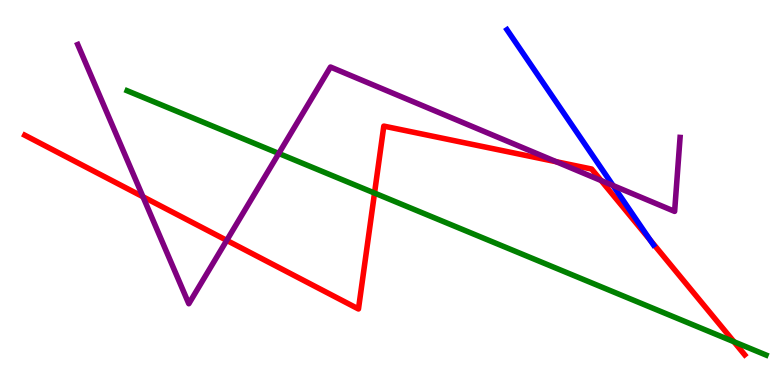[{'lines': ['blue', 'red'], 'intersections': [{'x': 8.39, 'y': 3.76}]}, {'lines': ['green', 'red'], 'intersections': [{'x': 4.83, 'y': 4.99}, {'x': 9.47, 'y': 1.12}]}, {'lines': ['purple', 'red'], 'intersections': [{'x': 1.84, 'y': 4.89}, {'x': 2.93, 'y': 3.76}, {'x': 7.18, 'y': 5.8}, {'x': 7.76, 'y': 5.31}]}, {'lines': ['blue', 'green'], 'intersections': []}, {'lines': ['blue', 'purple'], 'intersections': [{'x': 7.91, 'y': 5.18}]}, {'lines': ['green', 'purple'], 'intersections': [{'x': 3.6, 'y': 6.01}]}]